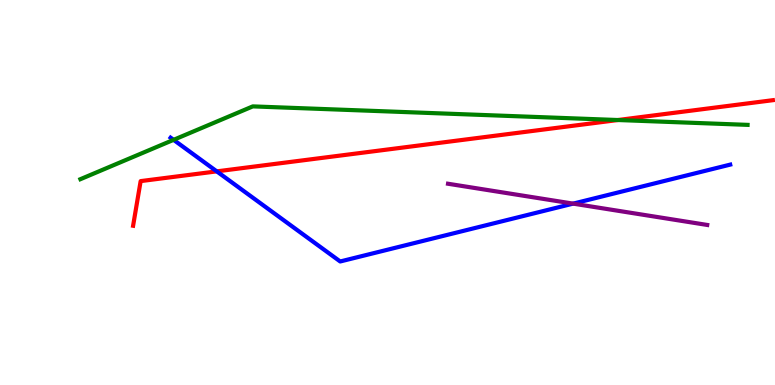[{'lines': ['blue', 'red'], 'intersections': [{'x': 2.8, 'y': 5.55}]}, {'lines': ['green', 'red'], 'intersections': [{'x': 7.97, 'y': 6.88}]}, {'lines': ['purple', 'red'], 'intersections': []}, {'lines': ['blue', 'green'], 'intersections': [{'x': 2.24, 'y': 6.37}]}, {'lines': ['blue', 'purple'], 'intersections': [{'x': 7.4, 'y': 4.71}]}, {'lines': ['green', 'purple'], 'intersections': []}]